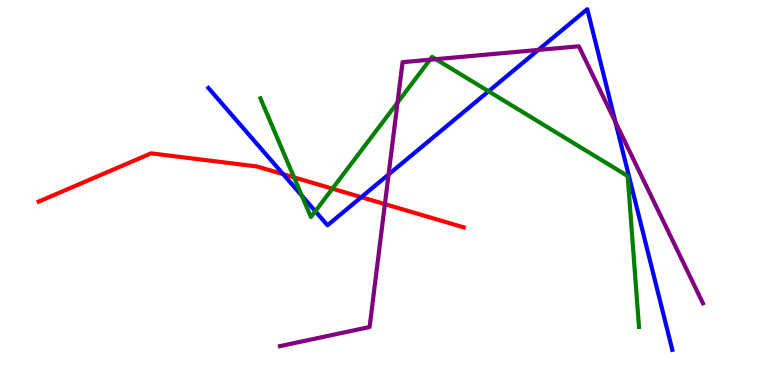[{'lines': ['blue', 'red'], 'intersections': [{'x': 3.65, 'y': 5.48}, {'x': 4.66, 'y': 4.88}]}, {'lines': ['green', 'red'], 'intersections': [{'x': 3.79, 'y': 5.39}, {'x': 4.29, 'y': 5.1}]}, {'lines': ['purple', 'red'], 'intersections': [{'x': 4.97, 'y': 4.7}]}, {'lines': ['blue', 'green'], 'intersections': [{'x': 3.89, 'y': 4.92}, {'x': 4.07, 'y': 4.51}, {'x': 6.3, 'y': 7.63}]}, {'lines': ['blue', 'purple'], 'intersections': [{'x': 5.01, 'y': 5.47}, {'x': 6.95, 'y': 8.7}, {'x': 7.94, 'y': 6.83}]}, {'lines': ['green', 'purple'], 'intersections': [{'x': 5.13, 'y': 7.34}, {'x': 5.55, 'y': 8.45}, {'x': 5.62, 'y': 8.46}]}]